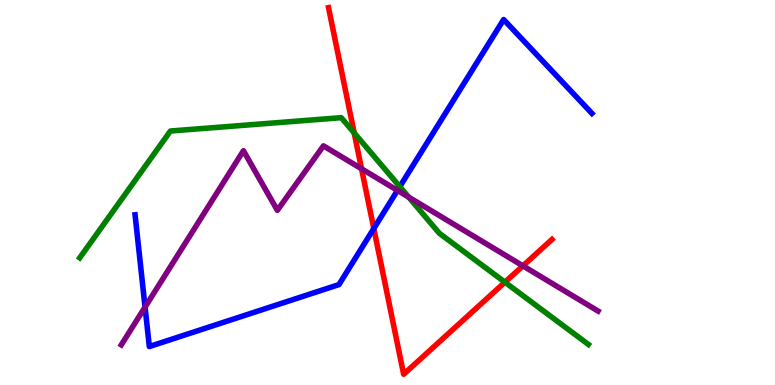[{'lines': ['blue', 'red'], 'intersections': [{'x': 4.82, 'y': 4.06}]}, {'lines': ['green', 'red'], 'intersections': [{'x': 4.57, 'y': 6.55}, {'x': 6.52, 'y': 2.67}]}, {'lines': ['purple', 'red'], 'intersections': [{'x': 4.67, 'y': 5.62}, {'x': 6.75, 'y': 3.09}]}, {'lines': ['blue', 'green'], 'intersections': [{'x': 5.16, 'y': 5.15}]}, {'lines': ['blue', 'purple'], 'intersections': [{'x': 1.87, 'y': 2.02}, {'x': 5.13, 'y': 5.05}]}, {'lines': ['green', 'purple'], 'intersections': [{'x': 5.27, 'y': 4.88}]}]